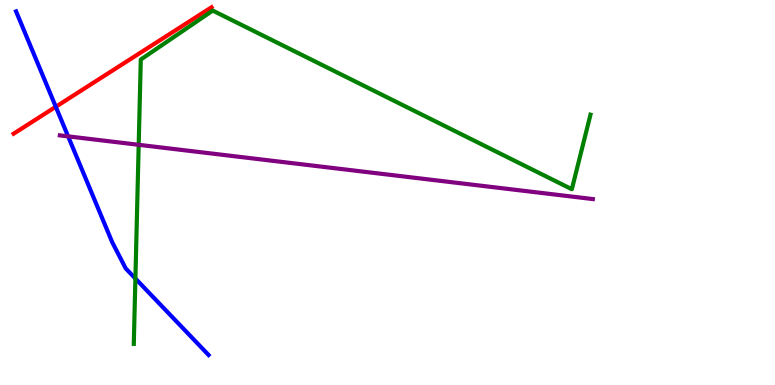[{'lines': ['blue', 'red'], 'intersections': [{'x': 0.72, 'y': 7.23}]}, {'lines': ['green', 'red'], 'intersections': []}, {'lines': ['purple', 'red'], 'intersections': []}, {'lines': ['blue', 'green'], 'intersections': [{'x': 1.75, 'y': 2.77}]}, {'lines': ['blue', 'purple'], 'intersections': [{'x': 0.879, 'y': 6.46}]}, {'lines': ['green', 'purple'], 'intersections': [{'x': 1.79, 'y': 6.24}]}]